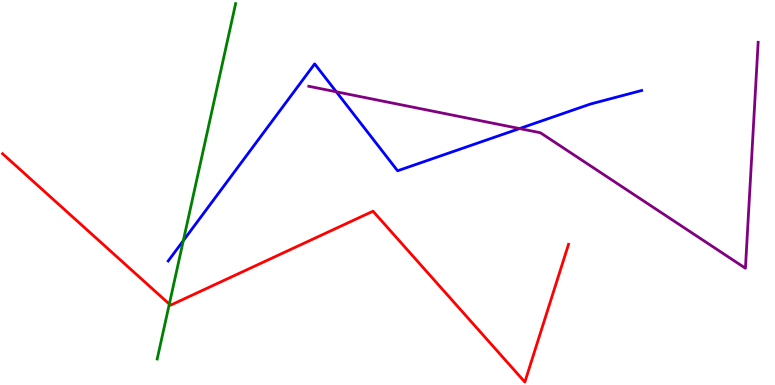[{'lines': ['blue', 'red'], 'intersections': []}, {'lines': ['green', 'red'], 'intersections': [{'x': 2.18, 'y': 2.1}]}, {'lines': ['purple', 'red'], 'intersections': []}, {'lines': ['blue', 'green'], 'intersections': [{'x': 2.37, 'y': 3.75}]}, {'lines': ['blue', 'purple'], 'intersections': [{'x': 4.34, 'y': 7.62}, {'x': 6.7, 'y': 6.66}]}, {'lines': ['green', 'purple'], 'intersections': []}]